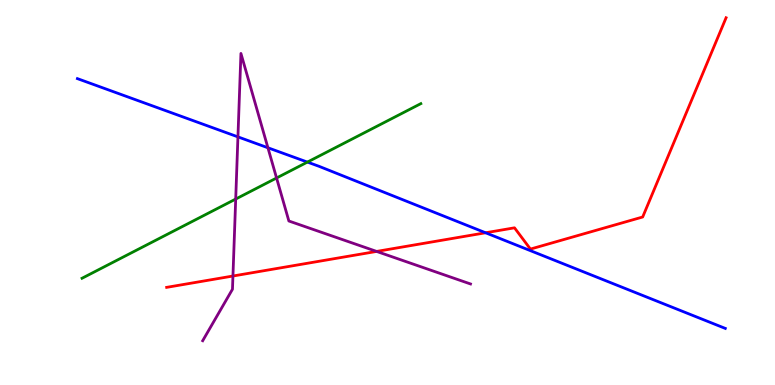[{'lines': ['blue', 'red'], 'intersections': [{'x': 6.27, 'y': 3.95}]}, {'lines': ['green', 'red'], 'intersections': []}, {'lines': ['purple', 'red'], 'intersections': [{'x': 3.01, 'y': 2.83}, {'x': 4.86, 'y': 3.47}]}, {'lines': ['blue', 'green'], 'intersections': [{'x': 3.97, 'y': 5.79}]}, {'lines': ['blue', 'purple'], 'intersections': [{'x': 3.07, 'y': 6.44}, {'x': 3.46, 'y': 6.16}]}, {'lines': ['green', 'purple'], 'intersections': [{'x': 3.04, 'y': 4.83}, {'x': 3.57, 'y': 5.38}]}]